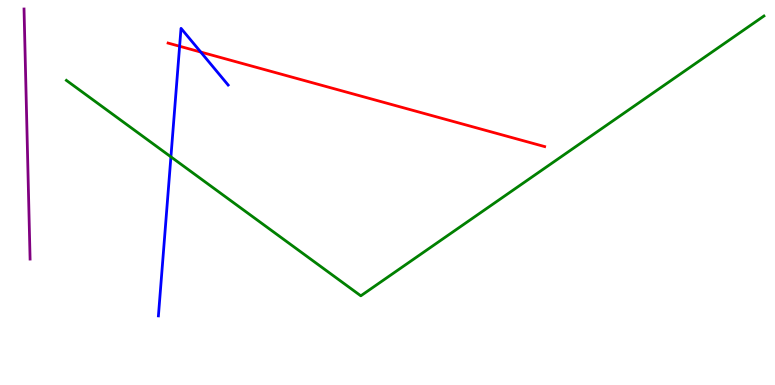[{'lines': ['blue', 'red'], 'intersections': [{'x': 2.32, 'y': 8.8}, {'x': 2.59, 'y': 8.65}]}, {'lines': ['green', 'red'], 'intersections': []}, {'lines': ['purple', 'red'], 'intersections': []}, {'lines': ['blue', 'green'], 'intersections': [{'x': 2.21, 'y': 5.93}]}, {'lines': ['blue', 'purple'], 'intersections': []}, {'lines': ['green', 'purple'], 'intersections': []}]